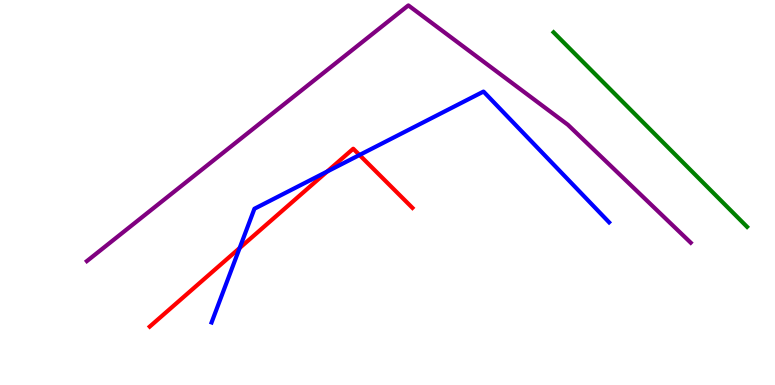[{'lines': ['blue', 'red'], 'intersections': [{'x': 3.09, 'y': 3.56}, {'x': 4.22, 'y': 5.54}, {'x': 4.64, 'y': 5.97}]}, {'lines': ['green', 'red'], 'intersections': []}, {'lines': ['purple', 'red'], 'intersections': []}, {'lines': ['blue', 'green'], 'intersections': []}, {'lines': ['blue', 'purple'], 'intersections': []}, {'lines': ['green', 'purple'], 'intersections': []}]